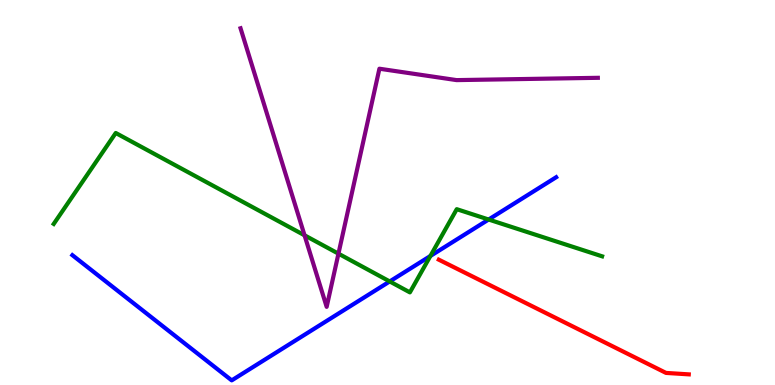[{'lines': ['blue', 'red'], 'intersections': []}, {'lines': ['green', 'red'], 'intersections': []}, {'lines': ['purple', 'red'], 'intersections': []}, {'lines': ['blue', 'green'], 'intersections': [{'x': 5.03, 'y': 2.69}, {'x': 5.55, 'y': 3.35}, {'x': 6.3, 'y': 4.3}]}, {'lines': ['blue', 'purple'], 'intersections': []}, {'lines': ['green', 'purple'], 'intersections': [{'x': 3.93, 'y': 3.89}, {'x': 4.37, 'y': 3.41}]}]